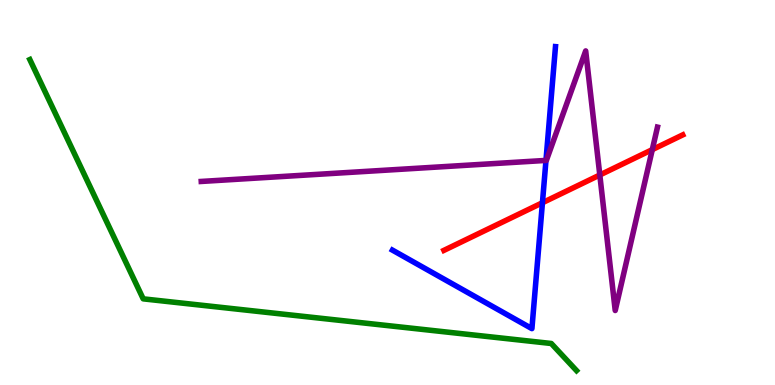[{'lines': ['blue', 'red'], 'intersections': [{'x': 7.0, 'y': 4.73}]}, {'lines': ['green', 'red'], 'intersections': []}, {'lines': ['purple', 'red'], 'intersections': [{'x': 7.74, 'y': 5.45}, {'x': 8.42, 'y': 6.11}]}, {'lines': ['blue', 'green'], 'intersections': []}, {'lines': ['blue', 'purple'], 'intersections': [{'x': 7.04, 'y': 5.83}]}, {'lines': ['green', 'purple'], 'intersections': []}]